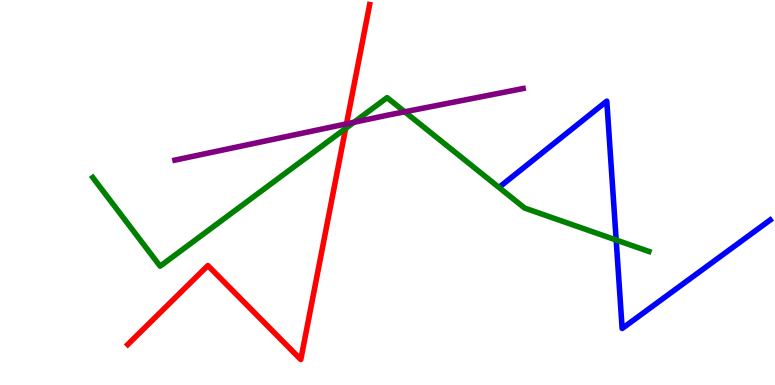[{'lines': ['blue', 'red'], 'intersections': []}, {'lines': ['green', 'red'], 'intersections': [{'x': 4.46, 'y': 6.66}]}, {'lines': ['purple', 'red'], 'intersections': [{'x': 4.47, 'y': 6.78}]}, {'lines': ['blue', 'green'], 'intersections': [{'x': 7.95, 'y': 3.77}]}, {'lines': ['blue', 'purple'], 'intersections': []}, {'lines': ['green', 'purple'], 'intersections': [{'x': 4.57, 'y': 6.82}, {'x': 5.22, 'y': 7.1}]}]